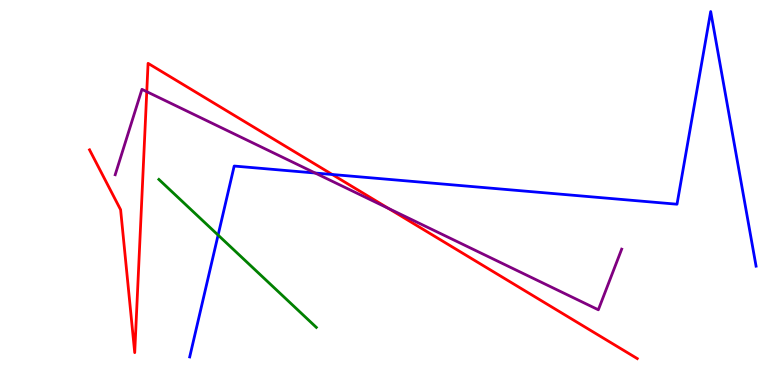[{'lines': ['blue', 'red'], 'intersections': [{'x': 4.29, 'y': 5.47}]}, {'lines': ['green', 'red'], 'intersections': []}, {'lines': ['purple', 'red'], 'intersections': [{'x': 1.89, 'y': 7.62}, {'x': 5.01, 'y': 4.59}]}, {'lines': ['blue', 'green'], 'intersections': [{'x': 2.81, 'y': 3.89}]}, {'lines': ['blue', 'purple'], 'intersections': [{'x': 4.07, 'y': 5.51}]}, {'lines': ['green', 'purple'], 'intersections': []}]